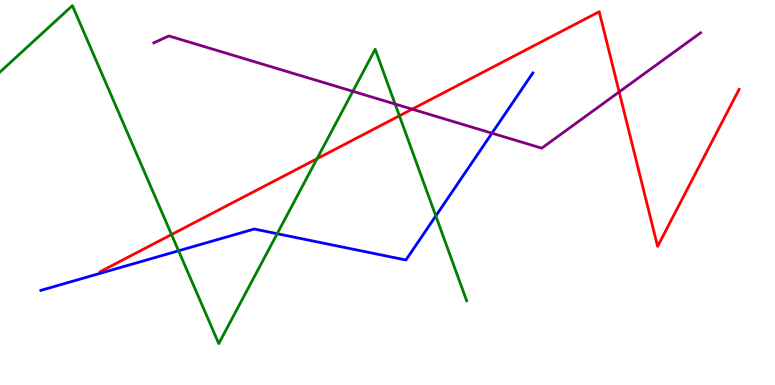[{'lines': ['blue', 'red'], 'intersections': []}, {'lines': ['green', 'red'], 'intersections': [{'x': 2.21, 'y': 3.91}, {'x': 4.09, 'y': 5.88}, {'x': 5.15, 'y': 6.99}]}, {'lines': ['purple', 'red'], 'intersections': [{'x': 5.32, 'y': 7.16}, {'x': 7.99, 'y': 7.61}]}, {'lines': ['blue', 'green'], 'intersections': [{'x': 2.3, 'y': 3.49}, {'x': 3.58, 'y': 3.93}, {'x': 5.62, 'y': 4.39}]}, {'lines': ['blue', 'purple'], 'intersections': [{'x': 6.35, 'y': 6.54}]}, {'lines': ['green', 'purple'], 'intersections': [{'x': 4.55, 'y': 7.63}, {'x': 5.1, 'y': 7.3}]}]